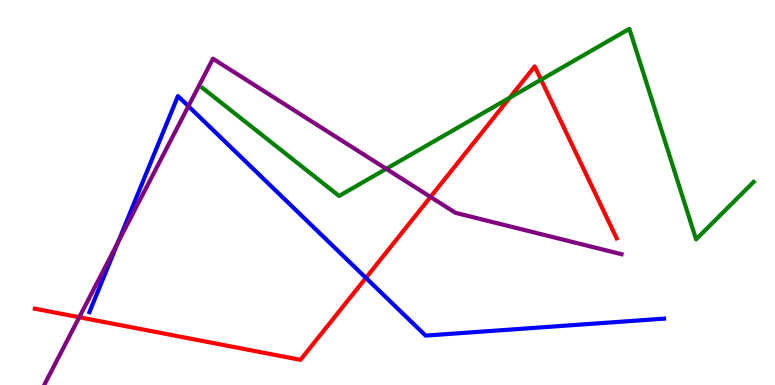[{'lines': ['blue', 'red'], 'intersections': [{'x': 4.72, 'y': 2.78}]}, {'lines': ['green', 'red'], 'intersections': [{'x': 6.58, 'y': 7.46}, {'x': 6.98, 'y': 7.93}]}, {'lines': ['purple', 'red'], 'intersections': [{'x': 1.02, 'y': 1.76}, {'x': 5.55, 'y': 4.88}]}, {'lines': ['blue', 'green'], 'intersections': []}, {'lines': ['blue', 'purple'], 'intersections': [{'x': 1.52, 'y': 3.7}, {'x': 2.43, 'y': 7.24}]}, {'lines': ['green', 'purple'], 'intersections': [{'x': 4.98, 'y': 5.61}]}]